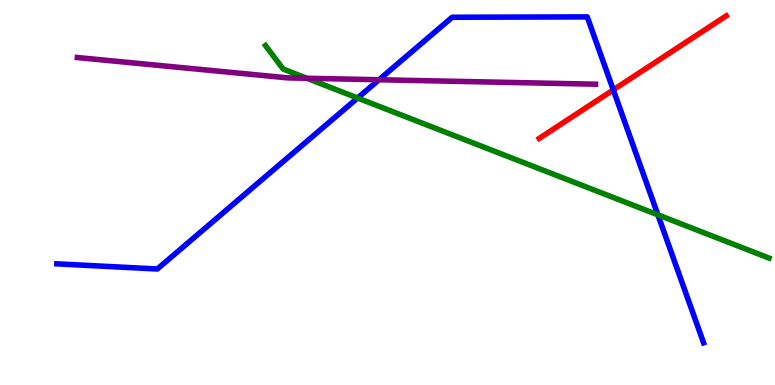[{'lines': ['blue', 'red'], 'intersections': [{'x': 7.91, 'y': 7.67}]}, {'lines': ['green', 'red'], 'intersections': []}, {'lines': ['purple', 'red'], 'intersections': []}, {'lines': ['blue', 'green'], 'intersections': [{'x': 4.61, 'y': 7.45}, {'x': 8.49, 'y': 4.42}]}, {'lines': ['blue', 'purple'], 'intersections': [{'x': 4.89, 'y': 7.93}]}, {'lines': ['green', 'purple'], 'intersections': [{'x': 3.96, 'y': 7.97}]}]